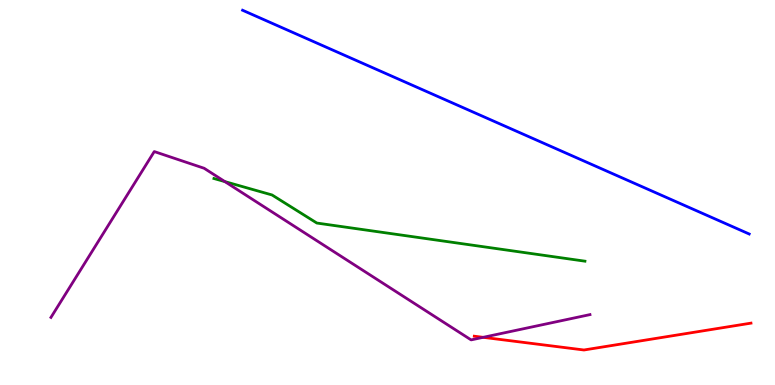[{'lines': ['blue', 'red'], 'intersections': []}, {'lines': ['green', 'red'], 'intersections': []}, {'lines': ['purple', 'red'], 'intersections': [{'x': 6.23, 'y': 1.24}]}, {'lines': ['blue', 'green'], 'intersections': []}, {'lines': ['blue', 'purple'], 'intersections': []}, {'lines': ['green', 'purple'], 'intersections': [{'x': 2.9, 'y': 5.28}]}]